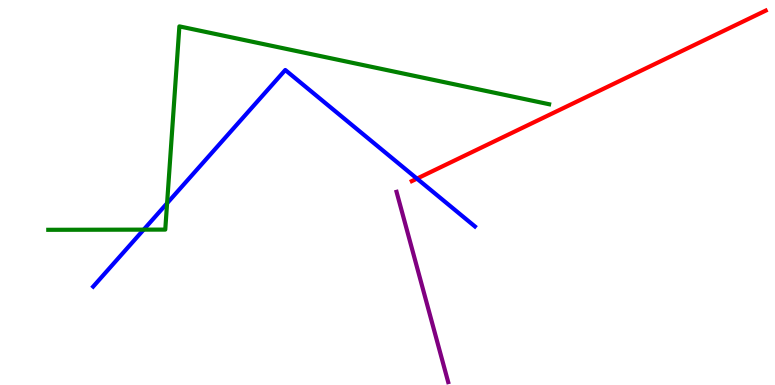[{'lines': ['blue', 'red'], 'intersections': [{'x': 5.38, 'y': 5.36}]}, {'lines': ['green', 'red'], 'intersections': []}, {'lines': ['purple', 'red'], 'intersections': []}, {'lines': ['blue', 'green'], 'intersections': [{'x': 1.85, 'y': 4.04}, {'x': 2.16, 'y': 4.72}]}, {'lines': ['blue', 'purple'], 'intersections': []}, {'lines': ['green', 'purple'], 'intersections': []}]